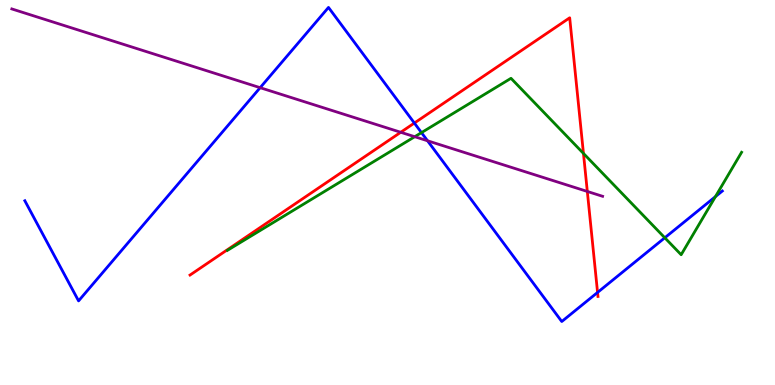[{'lines': ['blue', 'red'], 'intersections': [{'x': 5.35, 'y': 6.8}, {'x': 7.71, 'y': 2.4}]}, {'lines': ['green', 'red'], 'intersections': [{'x': 7.53, 'y': 6.01}]}, {'lines': ['purple', 'red'], 'intersections': [{'x': 5.17, 'y': 6.56}, {'x': 7.58, 'y': 5.03}]}, {'lines': ['blue', 'green'], 'intersections': [{'x': 5.44, 'y': 6.56}, {'x': 8.58, 'y': 3.82}, {'x': 9.23, 'y': 4.89}]}, {'lines': ['blue', 'purple'], 'intersections': [{'x': 3.36, 'y': 7.72}, {'x': 5.52, 'y': 6.34}]}, {'lines': ['green', 'purple'], 'intersections': [{'x': 5.35, 'y': 6.45}]}]